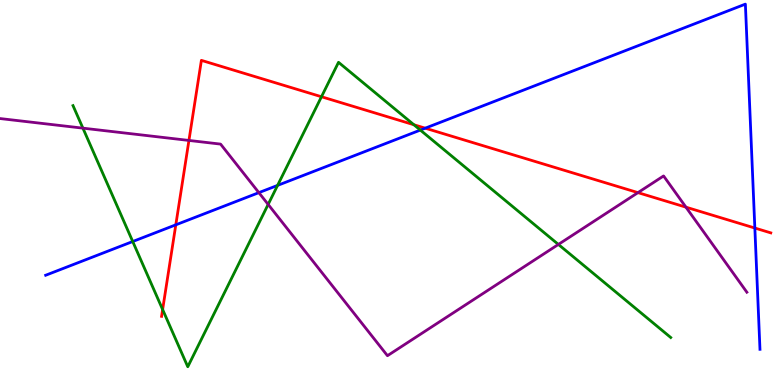[{'lines': ['blue', 'red'], 'intersections': [{'x': 2.27, 'y': 4.16}, {'x': 5.49, 'y': 6.67}, {'x': 9.74, 'y': 4.08}]}, {'lines': ['green', 'red'], 'intersections': [{'x': 2.1, 'y': 1.96}, {'x': 4.15, 'y': 7.49}, {'x': 5.34, 'y': 6.76}]}, {'lines': ['purple', 'red'], 'intersections': [{'x': 2.44, 'y': 6.35}, {'x': 8.23, 'y': 5.0}, {'x': 8.85, 'y': 4.62}]}, {'lines': ['blue', 'green'], 'intersections': [{'x': 1.71, 'y': 3.73}, {'x': 3.58, 'y': 5.18}, {'x': 5.42, 'y': 6.62}]}, {'lines': ['blue', 'purple'], 'intersections': [{'x': 3.34, 'y': 5.0}]}, {'lines': ['green', 'purple'], 'intersections': [{'x': 1.07, 'y': 6.67}, {'x': 3.46, 'y': 4.69}, {'x': 7.2, 'y': 3.65}]}]